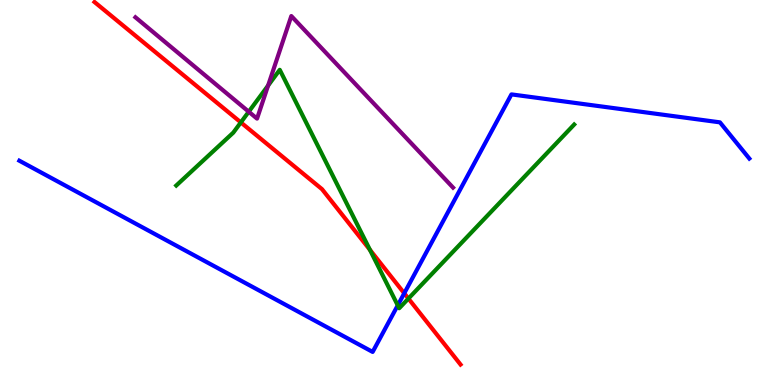[{'lines': ['blue', 'red'], 'intersections': [{'x': 5.22, 'y': 2.38}]}, {'lines': ['green', 'red'], 'intersections': [{'x': 3.11, 'y': 6.82}, {'x': 4.77, 'y': 3.51}, {'x': 5.27, 'y': 2.25}]}, {'lines': ['purple', 'red'], 'intersections': []}, {'lines': ['blue', 'green'], 'intersections': [{'x': 5.13, 'y': 2.07}]}, {'lines': ['blue', 'purple'], 'intersections': []}, {'lines': ['green', 'purple'], 'intersections': [{'x': 3.21, 'y': 7.1}, {'x': 3.46, 'y': 7.78}]}]